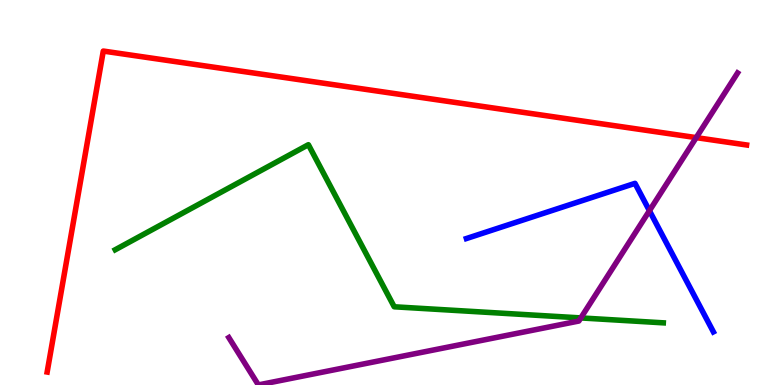[{'lines': ['blue', 'red'], 'intersections': []}, {'lines': ['green', 'red'], 'intersections': []}, {'lines': ['purple', 'red'], 'intersections': [{'x': 8.98, 'y': 6.43}]}, {'lines': ['blue', 'green'], 'intersections': []}, {'lines': ['blue', 'purple'], 'intersections': [{'x': 8.38, 'y': 4.53}]}, {'lines': ['green', 'purple'], 'intersections': [{'x': 7.49, 'y': 1.74}]}]